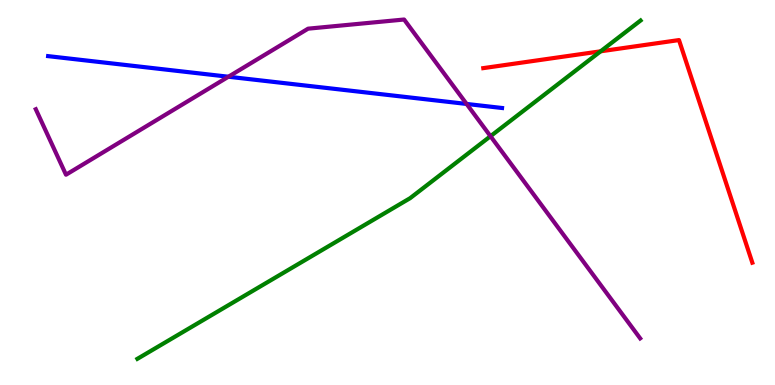[{'lines': ['blue', 'red'], 'intersections': []}, {'lines': ['green', 'red'], 'intersections': [{'x': 7.75, 'y': 8.67}]}, {'lines': ['purple', 'red'], 'intersections': []}, {'lines': ['blue', 'green'], 'intersections': []}, {'lines': ['blue', 'purple'], 'intersections': [{'x': 2.95, 'y': 8.01}, {'x': 6.02, 'y': 7.3}]}, {'lines': ['green', 'purple'], 'intersections': [{'x': 6.33, 'y': 6.46}]}]